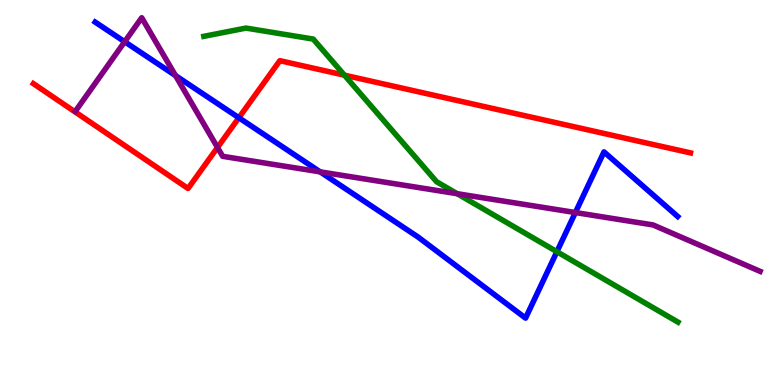[{'lines': ['blue', 'red'], 'intersections': [{'x': 3.08, 'y': 6.94}]}, {'lines': ['green', 'red'], 'intersections': [{'x': 4.44, 'y': 8.05}]}, {'lines': ['purple', 'red'], 'intersections': [{'x': 2.81, 'y': 6.17}]}, {'lines': ['blue', 'green'], 'intersections': [{'x': 7.19, 'y': 3.46}]}, {'lines': ['blue', 'purple'], 'intersections': [{'x': 1.61, 'y': 8.92}, {'x': 2.26, 'y': 8.04}, {'x': 4.13, 'y': 5.54}, {'x': 7.42, 'y': 4.48}]}, {'lines': ['green', 'purple'], 'intersections': [{'x': 5.9, 'y': 4.97}]}]